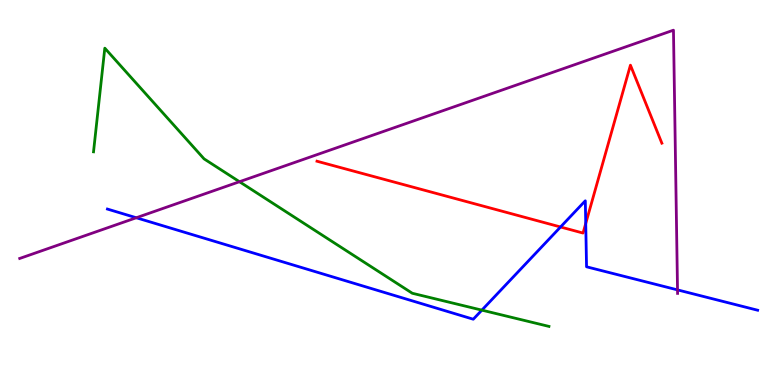[{'lines': ['blue', 'red'], 'intersections': [{'x': 7.23, 'y': 4.1}, {'x': 7.56, 'y': 4.2}]}, {'lines': ['green', 'red'], 'intersections': []}, {'lines': ['purple', 'red'], 'intersections': []}, {'lines': ['blue', 'green'], 'intersections': [{'x': 6.22, 'y': 1.94}]}, {'lines': ['blue', 'purple'], 'intersections': [{'x': 1.76, 'y': 4.34}, {'x': 8.74, 'y': 2.47}]}, {'lines': ['green', 'purple'], 'intersections': [{'x': 3.09, 'y': 5.28}]}]